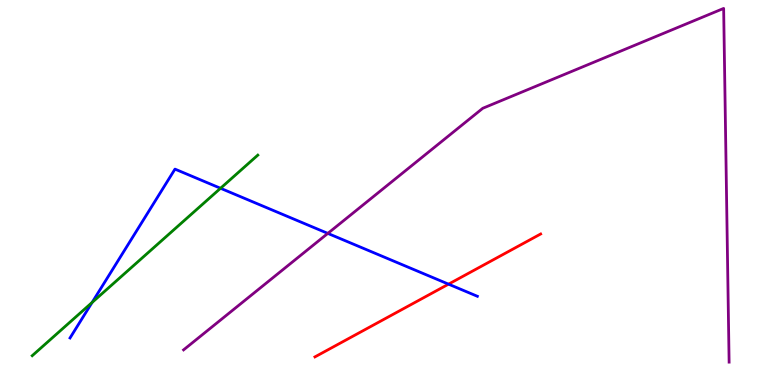[{'lines': ['blue', 'red'], 'intersections': [{'x': 5.79, 'y': 2.62}]}, {'lines': ['green', 'red'], 'intersections': []}, {'lines': ['purple', 'red'], 'intersections': []}, {'lines': ['blue', 'green'], 'intersections': [{'x': 1.19, 'y': 2.14}, {'x': 2.85, 'y': 5.11}]}, {'lines': ['blue', 'purple'], 'intersections': [{'x': 4.23, 'y': 3.94}]}, {'lines': ['green', 'purple'], 'intersections': []}]